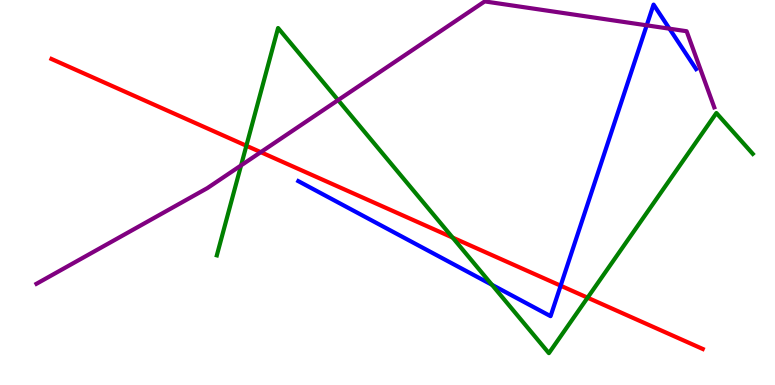[{'lines': ['blue', 'red'], 'intersections': [{'x': 7.23, 'y': 2.58}]}, {'lines': ['green', 'red'], 'intersections': [{'x': 3.18, 'y': 6.21}, {'x': 5.84, 'y': 3.83}, {'x': 7.58, 'y': 2.27}]}, {'lines': ['purple', 'red'], 'intersections': [{'x': 3.36, 'y': 6.05}]}, {'lines': ['blue', 'green'], 'intersections': [{'x': 6.35, 'y': 2.6}]}, {'lines': ['blue', 'purple'], 'intersections': [{'x': 8.34, 'y': 9.34}, {'x': 8.64, 'y': 9.25}]}, {'lines': ['green', 'purple'], 'intersections': [{'x': 3.11, 'y': 5.7}, {'x': 4.36, 'y': 7.4}]}]